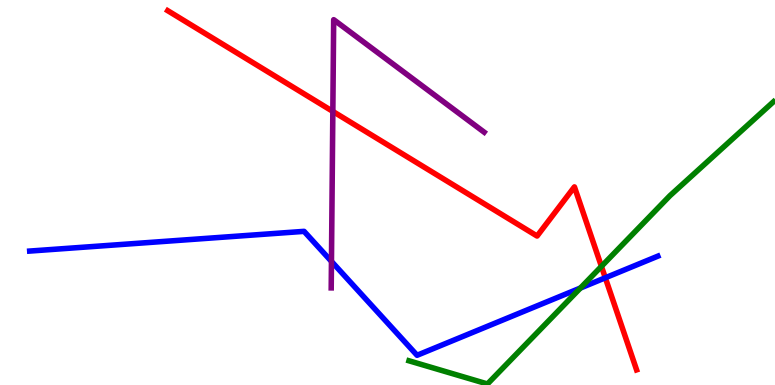[{'lines': ['blue', 'red'], 'intersections': [{'x': 7.81, 'y': 2.78}]}, {'lines': ['green', 'red'], 'intersections': [{'x': 7.76, 'y': 3.08}]}, {'lines': ['purple', 'red'], 'intersections': [{'x': 4.29, 'y': 7.11}]}, {'lines': ['blue', 'green'], 'intersections': [{'x': 7.49, 'y': 2.52}]}, {'lines': ['blue', 'purple'], 'intersections': [{'x': 4.28, 'y': 3.21}]}, {'lines': ['green', 'purple'], 'intersections': []}]